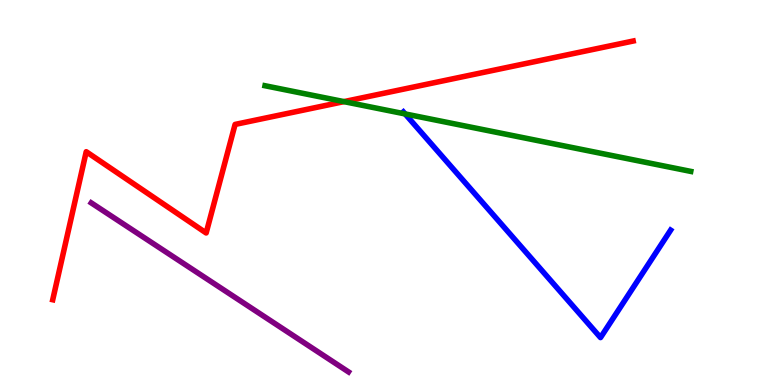[{'lines': ['blue', 'red'], 'intersections': []}, {'lines': ['green', 'red'], 'intersections': [{'x': 4.44, 'y': 7.36}]}, {'lines': ['purple', 'red'], 'intersections': []}, {'lines': ['blue', 'green'], 'intersections': [{'x': 5.23, 'y': 7.04}]}, {'lines': ['blue', 'purple'], 'intersections': []}, {'lines': ['green', 'purple'], 'intersections': []}]